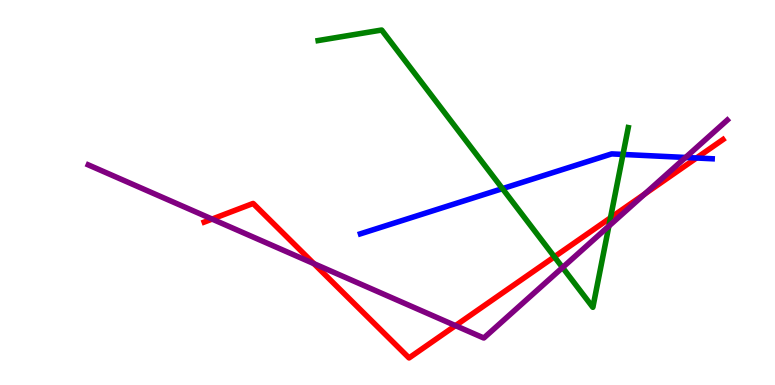[{'lines': ['blue', 'red'], 'intersections': [{'x': 8.99, 'y': 5.9}]}, {'lines': ['green', 'red'], 'intersections': [{'x': 7.15, 'y': 3.33}, {'x': 7.88, 'y': 4.34}]}, {'lines': ['purple', 'red'], 'intersections': [{'x': 2.74, 'y': 4.31}, {'x': 4.05, 'y': 3.15}, {'x': 5.88, 'y': 1.54}, {'x': 8.32, 'y': 4.96}]}, {'lines': ['blue', 'green'], 'intersections': [{'x': 6.48, 'y': 5.1}, {'x': 8.04, 'y': 5.99}]}, {'lines': ['blue', 'purple'], 'intersections': [{'x': 8.85, 'y': 5.91}]}, {'lines': ['green', 'purple'], 'intersections': [{'x': 7.26, 'y': 3.05}, {'x': 7.86, 'y': 4.13}]}]